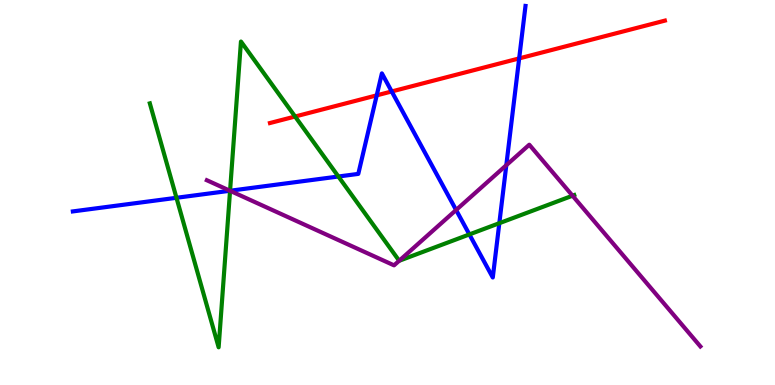[{'lines': ['blue', 'red'], 'intersections': [{'x': 4.86, 'y': 7.52}, {'x': 5.05, 'y': 7.62}, {'x': 6.7, 'y': 8.48}]}, {'lines': ['green', 'red'], 'intersections': [{'x': 3.81, 'y': 6.97}]}, {'lines': ['purple', 'red'], 'intersections': []}, {'lines': ['blue', 'green'], 'intersections': [{'x': 2.28, 'y': 4.86}, {'x': 2.97, 'y': 5.05}, {'x': 4.37, 'y': 5.42}, {'x': 6.06, 'y': 3.91}, {'x': 6.44, 'y': 4.2}]}, {'lines': ['blue', 'purple'], 'intersections': [{'x': 2.97, 'y': 5.05}, {'x': 5.89, 'y': 4.55}, {'x': 6.53, 'y': 5.71}]}, {'lines': ['green', 'purple'], 'intersections': [{'x': 2.97, 'y': 5.04}, {'x': 5.15, 'y': 3.23}, {'x': 7.39, 'y': 4.92}]}]